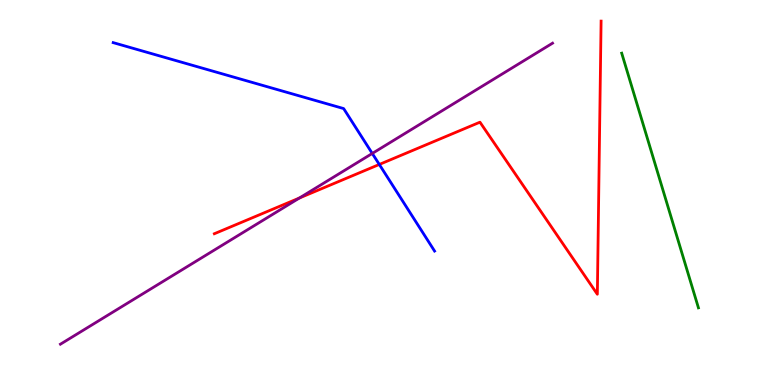[{'lines': ['blue', 'red'], 'intersections': [{'x': 4.89, 'y': 5.73}]}, {'lines': ['green', 'red'], 'intersections': []}, {'lines': ['purple', 'red'], 'intersections': [{'x': 3.86, 'y': 4.86}]}, {'lines': ['blue', 'green'], 'intersections': []}, {'lines': ['blue', 'purple'], 'intersections': [{'x': 4.8, 'y': 6.01}]}, {'lines': ['green', 'purple'], 'intersections': []}]